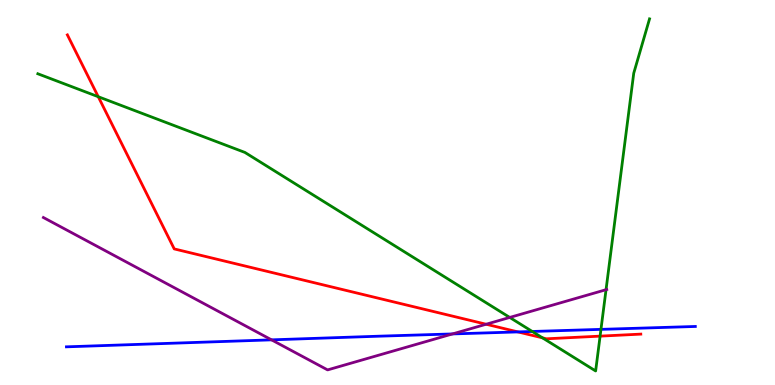[{'lines': ['blue', 'red'], 'intersections': [{'x': 6.68, 'y': 1.38}]}, {'lines': ['green', 'red'], 'intersections': [{'x': 1.27, 'y': 7.49}, {'x': 7.0, 'y': 1.22}, {'x': 7.74, 'y': 1.27}]}, {'lines': ['purple', 'red'], 'intersections': [{'x': 6.27, 'y': 1.58}]}, {'lines': ['blue', 'green'], 'intersections': [{'x': 6.87, 'y': 1.39}, {'x': 7.75, 'y': 1.45}]}, {'lines': ['blue', 'purple'], 'intersections': [{'x': 3.5, 'y': 1.17}, {'x': 5.84, 'y': 1.33}]}, {'lines': ['green', 'purple'], 'intersections': [{'x': 6.58, 'y': 1.75}, {'x': 7.82, 'y': 2.48}]}]